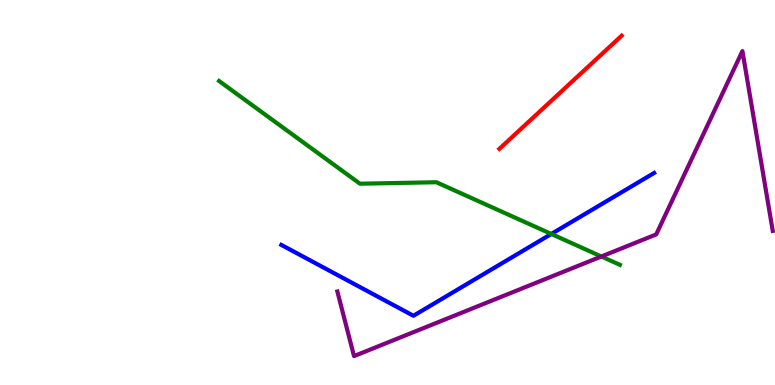[{'lines': ['blue', 'red'], 'intersections': []}, {'lines': ['green', 'red'], 'intersections': []}, {'lines': ['purple', 'red'], 'intersections': []}, {'lines': ['blue', 'green'], 'intersections': [{'x': 7.11, 'y': 3.92}]}, {'lines': ['blue', 'purple'], 'intersections': []}, {'lines': ['green', 'purple'], 'intersections': [{'x': 7.76, 'y': 3.34}]}]